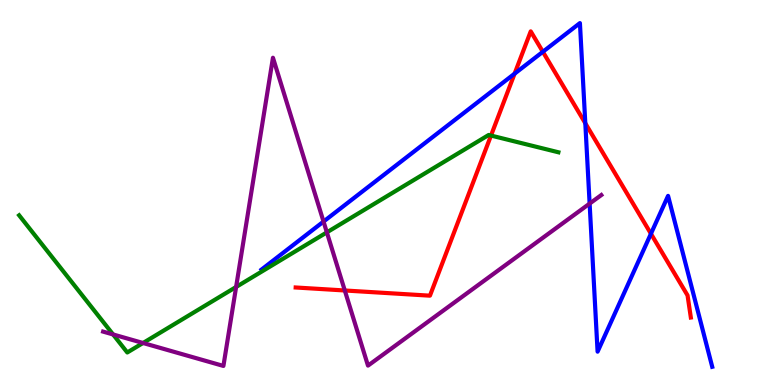[{'lines': ['blue', 'red'], 'intersections': [{'x': 6.64, 'y': 8.09}, {'x': 7.0, 'y': 8.65}, {'x': 7.55, 'y': 6.8}, {'x': 8.4, 'y': 3.93}]}, {'lines': ['green', 'red'], 'intersections': [{'x': 6.34, 'y': 6.48}]}, {'lines': ['purple', 'red'], 'intersections': [{'x': 4.45, 'y': 2.46}]}, {'lines': ['blue', 'green'], 'intersections': []}, {'lines': ['blue', 'purple'], 'intersections': [{'x': 4.17, 'y': 4.25}, {'x': 7.61, 'y': 4.71}]}, {'lines': ['green', 'purple'], 'intersections': [{'x': 1.46, 'y': 1.31}, {'x': 1.85, 'y': 1.09}, {'x': 3.05, 'y': 2.55}, {'x': 4.22, 'y': 3.96}]}]